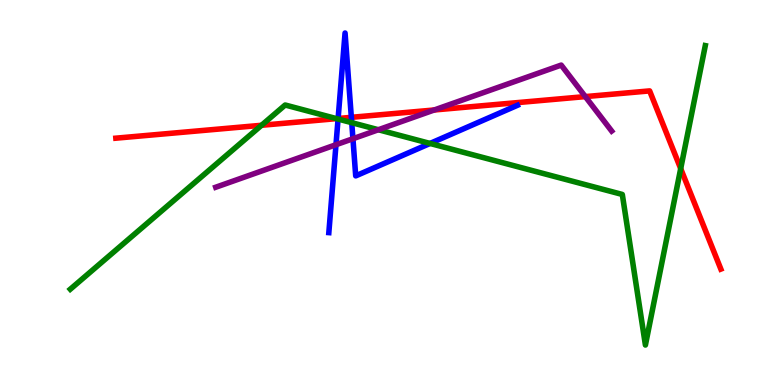[{'lines': ['blue', 'red'], 'intersections': [{'x': 4.36, 'y': 6.92}, {'x': 4.53, 'y': 6.95}]}, {'lines': ['green', 'red'], 'intersections': [{'x': 3.37, 'y': 6.75}, {'x': 4.34, 'y': 6.92}, {'x': 8.78, 'y': 5.62}]}, {'lines': ['purple', 'red'], 'intersections': [{'x': 5.6, 'y': 7.14}, {'x': 7.55, 'y': 7.49}]}, {'lines': ['blue', 'green'], 'intersections': [{'x': 4.36, 'y': 6.91}, {'x': 4.54, 'y': 6.81}, {'x': 5.55, 'y': 6.27}]}, {'lines': ['blue', 'purple'], 'intersections': [{'x': 4.34, 'y': 6.24}, {'x': 4.55, 'y': 6.4}]}, {'lines': ['green', 'purple'], 'intersections': [{'x': 4.88, 'y': 6.63}]}]